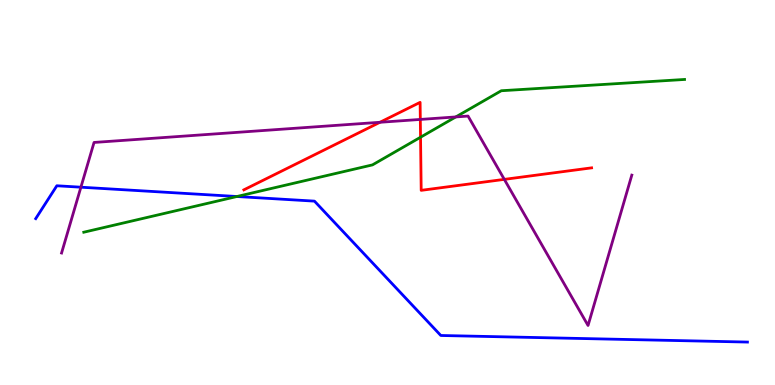[{'lines': ['blue', 'red'], 'intersections': []}, {'lines': ['green', 'red'], 'intersections': [{'x': 5.43, 'y': 6.44}]}, {'lines': ['purple', 'red'], 'intersections': [{'x': 4.9, 'y': 6.82}, {'x': 5.42, 'y': 6.9}, {'x': 6.51, 'y': 5.34}]}, {'lines': ['blue', 'green'], 'intersections': [{'x': 3.06, 'y': 4.9}]}, {'lines': ['blue', 'purple'], 'intersections': [{'x': 1.04, 'y': 5.14}]}, {'lines': ['green', 'purple'], 'intersections': [{'x': 5.88, 'y': 6.96}]}]